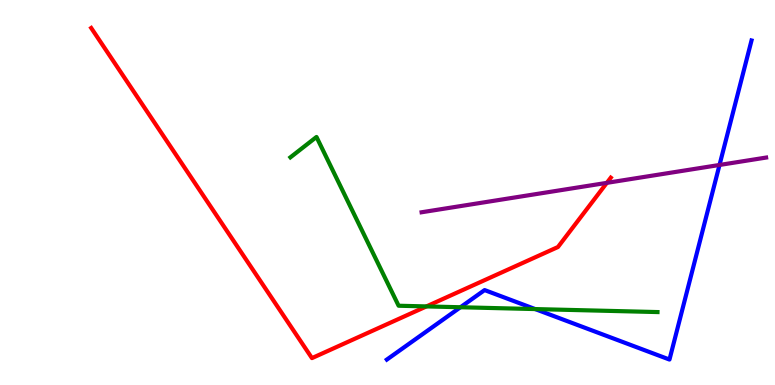[{'lines': ['blue', 'red'], 'intersections': []}, {'lines': ['green', 'red'], 'intersections': [{'x': 5.5, 'y': 2.04}]}, {'lines': ['purple', 'red'], 'intersections': [{'x': 7.83, 'y': 5.25}]}, {'lines': ['blue', 'green'], 'intersections': [{'x': 5.94, 'y': 2.02}, {'x': 6.91, 'y': 1.97}]}, {'lines': ['blue', 'purple'], 'intersections': [{'x': 9.28, 'y': 5.72}]}, {'lines': ['green', 'purple'], 'intersections': []}]